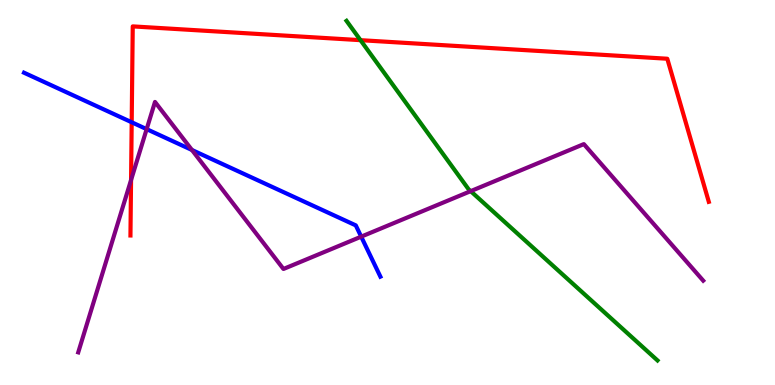[{'lines': ['blue', 'red'], 'intersections': [{'x': 1.7, 'y': 6.82}]}, {'lines': ['green', 'red'], 'intersections': [{'x': 4.65, 'y': 8.96}]}, {'lines': ['purple', 'red'], 'intersections': [{'x': 1.69, 'y': 5.32}]}, {'lines': ['blue', 'green'], 'intersections': []}, {'lines': ['blue', 'purple'], 'intersections': [{'x': 1.89, 'y': 6.65}, {'x': 2.48, 'y': 6.1}, {'x': 4.66, 'y': 3.85}]}, {'lines': ['green', 'purple'], 'intersections': [{'x': 6.07, 'y': 5.04}]}]